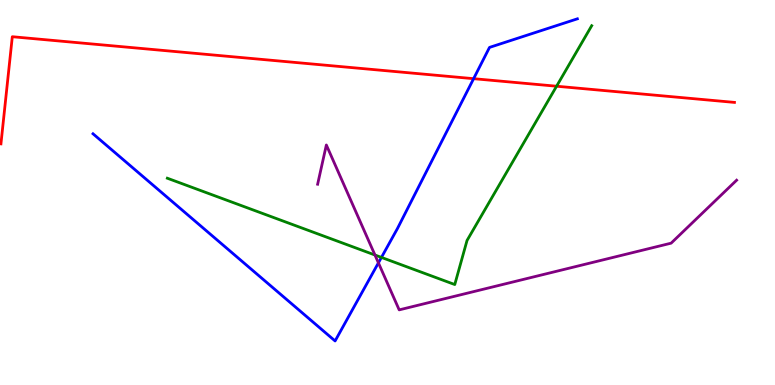[{'lines': ['blue', 'red'], 'intersections': [{'x': 6.11, 'y': 7.96}]}, {'lines': ['green', 'red'], 'intersections': [{'x': 7.18, 'y': 7.76}]}, {'lines': ['purple', 'red'], 'intersections': []}, {'lines': ['blue', 'green'], 'intersections': [{'x': 4.92, 'y': 3.31}]}, {'lines': ['blue', 'purple'], 'intersections': [{'x': 4.88, 'y': 3.17}]}, {'lines': ['green', 'purple'], 'intersections': [{'x': 4.84, 'y': 3.38}]}]